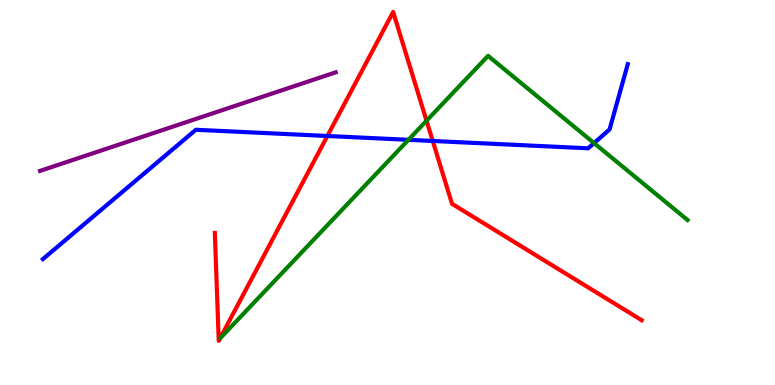[{'lines': ['blue', 'red'], 'intersections': [{'x': 4.22, 'y': 6.47}, {'x': 5.58, 'y': 6.34}]}, {'lines': ['green', 'red'], 'intersections': [{'x': 5.5, 'y': 6.86}]}, {'lines': ['purple', 'red'], 'intersections': []}, {'lines': ['blue', 'green'], 'intersections': [{'x': 5.27, 'y': 6.37}, {'x': 7.67, 'y': 6.28}]}, {'lines': ['blue', 'purple'], 'intersections': []}, {'lines': ['green', 'purple'], 'intersections': []}]